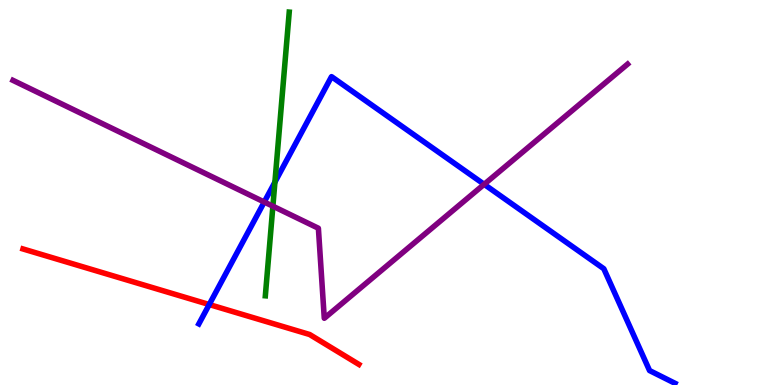[{'lines': ['blue', 'red'], 'intersections': [{'x': 2.7, 'y': 2.09}]}, {'lines': ['green', 'red'], 'intersections': []}, {'lines': ['purple', 'red'], 'intersections': []}, {'lines': ['blue', 'green'], 'intersections': [{'x': 3.55, 'y': 5.27}]}, {'lines': ['blue', 'purple'], 'intersections': [{'x': 3.41, 'y': 4.75}, {'x': 6.25, 'y': 5.21}]}, {'lines': ['green', 'purple'], 'intersections': [{'x': 3.52, 'y': 4.64}]}]